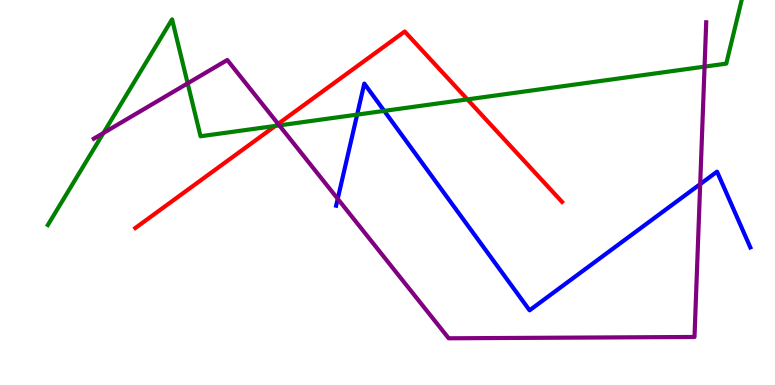[{'lines': ['blue', 'red'], 'intersections': []}, {'lines': ['green', 'red'], 'intersections': [{'x': 3.55, 'y': 6.73}, {'x': 6.03, 'y': 7.42}]}, {'lines': ['purple', 'red'], 'intersections': [{'x': 3.59, 'y': 6.78}]}, {'lines': ['blue', 'green'], 'intersections': [{'x': 4.61, 'y': 7.02}, {'x': 4.96, 'y': 7.12}]}, {'lines': ['blue', 'purple'], 'intersections': [{'x': 4.36, 'y': 4.84}, {'x': 9.03, 'y': 5.22}]}, {'lines': ['green', 'purple'], 'intersections': [{'x': 1.33, 'y': 6.55}, {'x': 2.42, 'y': 7.84}, {'x': 3.6, 'y': 6.74}, {'x': 9.09, 'y': 8.27}]}]